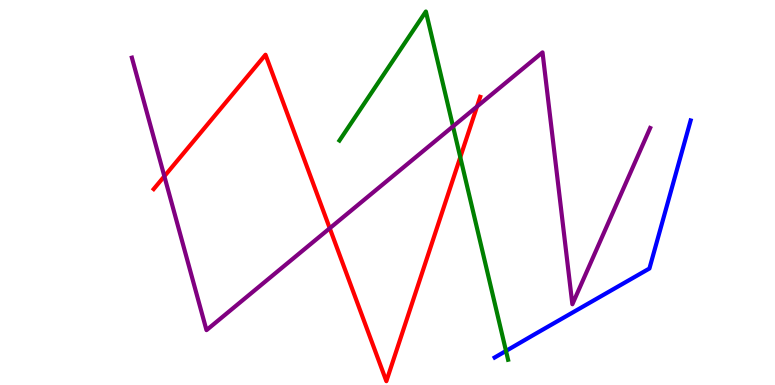[{'lines': ['blue', 'red'], 'intersections': []}, {'lines': ['green', 'red'], 'intersections': [{'x': 5.94, 'y': 5.92}]}, {'lines': ['purple', 'red'], 'intersections': [{'x': 2.12, 'y': 5.42}, {'x': 4.25, 'y': 4.07}, {'x': 6.16, 'y': 7.23}]}, {'lines': ['blue', 'green'], 'intersections': [{'x': 6.53, 'y': 0.885}]}, {'lines': ['blue', 'purple'], 'intersections': []}, {'lines': ['green', 'purple'], 'intersections': [{'x': 5.85, 'y': 6.72}]}]